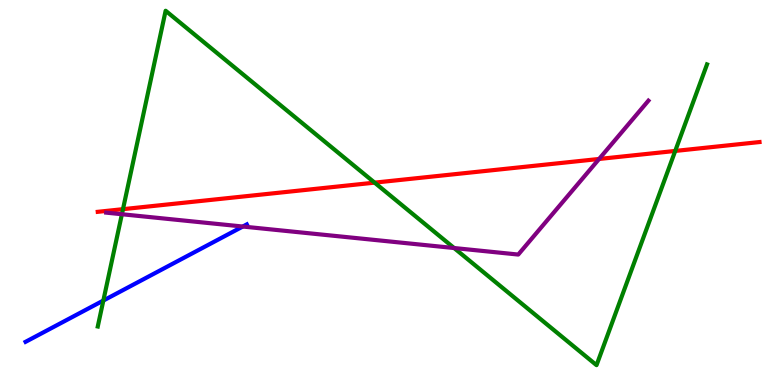[{'lines': ['blue', 'red'], 'intersections': []}, {'lines': ['green', 'red'], 'intersections': [{'x': 1.59, 'y': 4.57}, {'x': 4.83, 'y': 5.26}, {'x': 8.71, 'y': 6.08}]}, {'lines': ['purple', 'red'], 'intersections': [{'x': 7.73, 'y': 5.87}]}, {'lines': ['blue', 'green'], 'intersections': [{'x': 1.33, 'y': 2.19}]}, {'lines': ['blue', 'purple'], 'intersections': [{'x': 3.13, 'y': 4.12}]}, {'lines': ['green', 'purple'], 'intersections': [{'x': 1.57, 'y': 4.44}, {'x': 5.86, 'y': 3.56}]}]